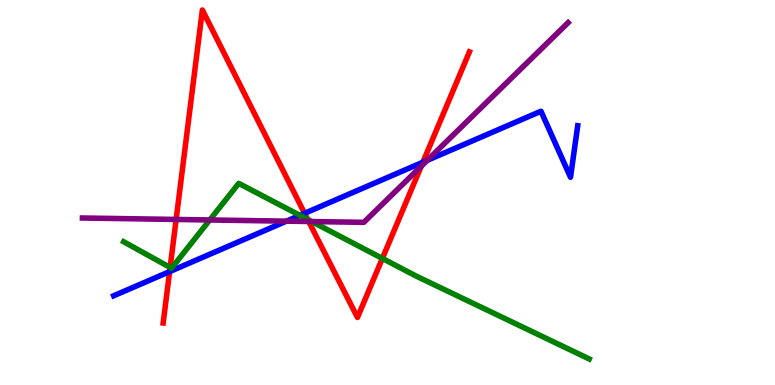[{'lines': ['blue', 'red'], 'intersections': [{'x': 2.19, 'y': 2.95}, {'x': 3.93, 'y': 4.46}, {'x': 5.46, 'y': 5.79}]}, {'lines': ['green', 'red'], 'intersections': [{'x': 2.2, 'y': 3.05}, {'x': 3.97, 'y': 4.3}, {'x': 4.93, 'y': 3.29}]}, {'lines': ['purple', 'red'], 'intersections': [{'x': 2.27, 'y': 4.3}, {'x': 3.98, 'y': 4.25}, {'x': 5.44, 'y': 5.68}]}, {'lines': ['blue', 'green'], 'intersections': [{'x': 3.87, 'y': 4.41}]}, {'lines': ['blue', 'purple'], 'intersections': [{'x': 3.7, 'y': 4.26}, {'x': 5.51, 'y': 5.84}]}, {'lines': ['green', 'purple'], 'intersections': [{'x': 2.71, 'y': 4.29}, {'x': 4.02, 'y': 4.25}]}]